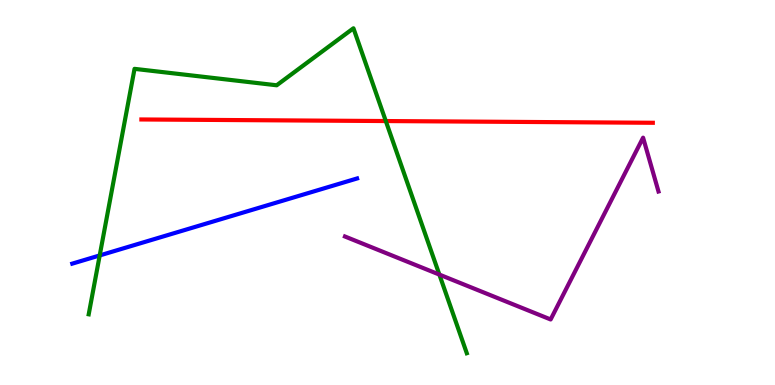[{'lines': ['blue', 'red'], 'intersections': []}, {'lines': ['green', 'red'], 'intersections': [{'x': 4.98, 'y': 6.86}]}, {'lines': ['purple', 'red'], 'intersections': []}, {'lines': ['blue', 'green'], 'intersections': [{'x': 1.29, 'y': 3.37}]}, {'lines': ['blue', 'purple'], 'intersections': []}, {'lines': ['green', 'purple'], 'intersections': [{'x': 5.67, 'y': 2.87}]}]